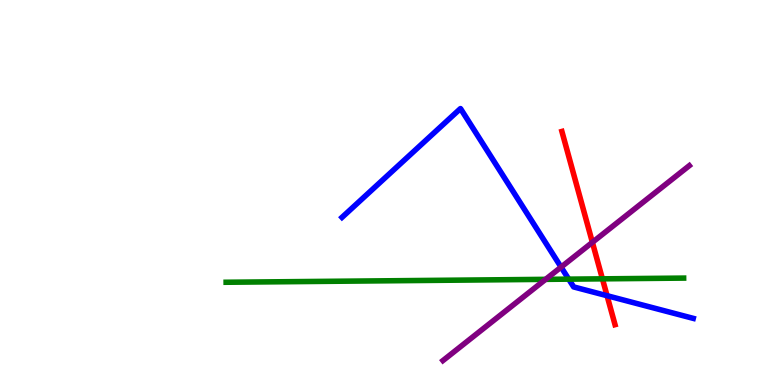[{'lines': ['blue', 'red'], 'intersections': [{'x': 7.83, 'y': 2.32}]}, {'lines': ['green', 'red'], 'intersections': [{'x': 7.77, 'y': 2.76}]}, {'lines': ['purple', 'red'], 'intersections': [{'x': 7.64, 'y': 3.71}]}, {'lines': ['blue', 'green'], 'intersections': [{'x': 7.34, 'y': 2.75}]}, {'lines': ['blue', 'purple'], 'intersections': [{'x': 7.24, 'y': 3.06}]}, {'lines': ['green', 'purple'], 'intersections': [{'x': 7.04, 'y': 2.74}]}]